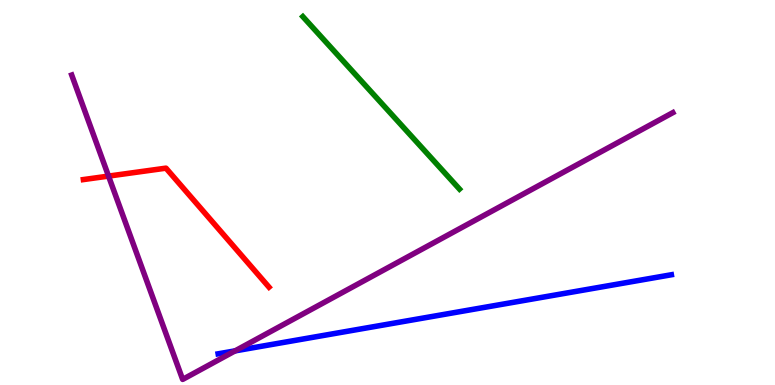[{'lines': ['blue', 'red'], 'intersections': []}, {'lines': ['green', 'red'], 'intersections': []}, {'lines': ['purple', 'red'], 'intersections': [{'x': 1.4, 'y': 5.43}]}, {'lines': ['blue', 'green'], 'intersections': []}, {'lines': ['blue', 'purple'], 'intersections': [{'x': 3.03, 'y': 0.887}]}, {'lines': ['green', 'purple'], 'intersections': []}]